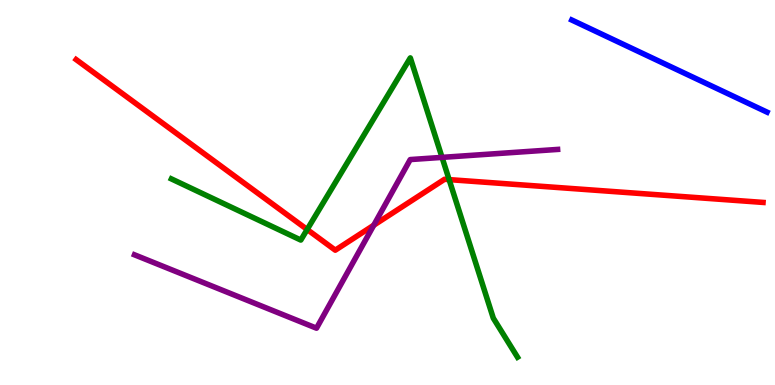[{'lines': ['blue', 'red'], 'intersections': []}, {'lines': ['green', 'red'], 'intersections': [{'x': 3.96, 'y': 4.04}, {'x': 5.8, 'y': 5.33}]}, {'lines': ['purple', 'red'], 'intersections': [{'x': 4.82, 'y': 4.15}]}, {'lines': ['blue', 'green'], 'intersections': []}, {'lines': ['blue', 'purple'], 'intersections': []}, {'lines': ['green', 'purple'], 'intersections': [{'x': 5.7, 'y': 5.91}]}]